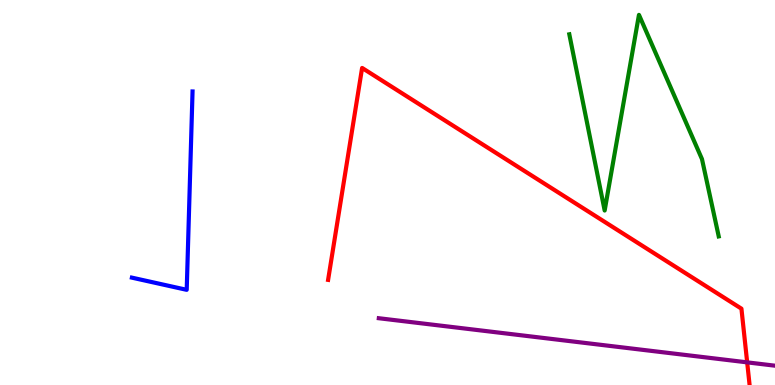[{'lines': ['blue', 'red'], 'intersections': []}, {'lines': ['green', 'red'], 'intersections': []}, {'lines': ['purple', 'red'], 'intersections': [{'x': 9.64, 'y': 0.588}]}, {'lines': ['blue', 'green'], 'intersections': []}, {'lines': ['blue', 'purple'], 'intersections': []}, {'lines': ['green', 'purple'], 'intersections': []}]